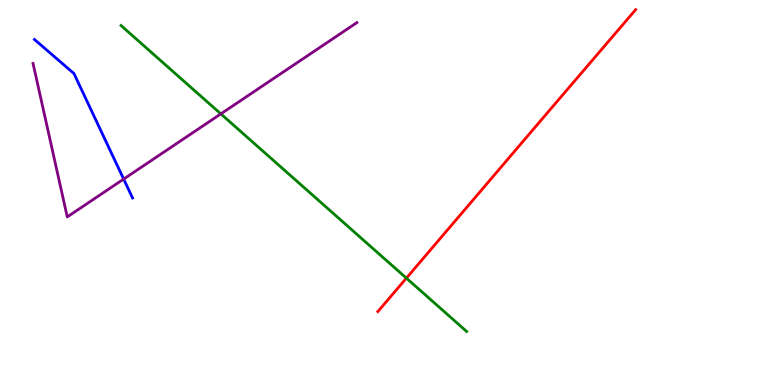[{'lines': ['blue', 'red'], 'intersections': []}, {'lines': ['green', 'red'], 'intersections': [{'x': 5.24, 'y': 2.78}]}, {'lines': ['purple', 'red'], 'intersections': []}, {'lines': ['blue', 'green'], 'intersections': []}, {'lines': ['blue', 'purple'], 'intersections': [{'x': 1.6, 'y': 5.35}]}, {'lines': ['green', 'purple'], 'intersections': [{'x': 2.85, 'y': 7.04}]}]